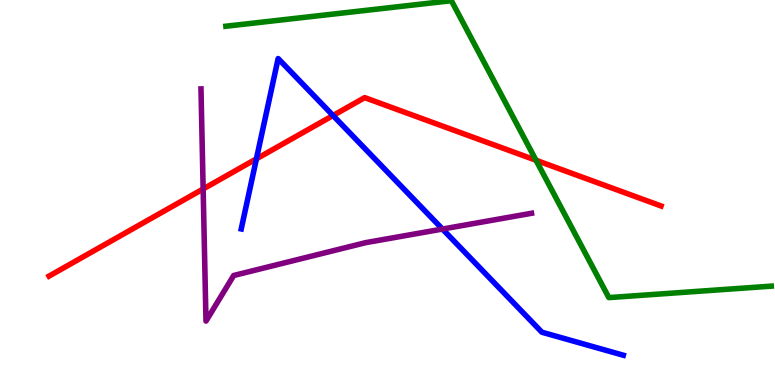[{'lines': ['blue', 'red'], 'intersections': [{'x': 3.31, 'y': 5.87}, {'x': 4.3, 'y': 7.0}]}, {'lines': ['green', 'red'], 'intersections': [{'x': 6.92, 'y': 5.84}]}, {'lines': ['purple', 'red'], 'intersections': [{'x': 2.62, 'y': 5.09}]}, {'lines': ['blue', 'green'], 'intersections': []}, {'lines': ['blue', 'purple'], 'intersections': [{'x': 5.71, 'y': 4.05}]}, {'lines': ['green', 'purple'], 'intersections': []}]